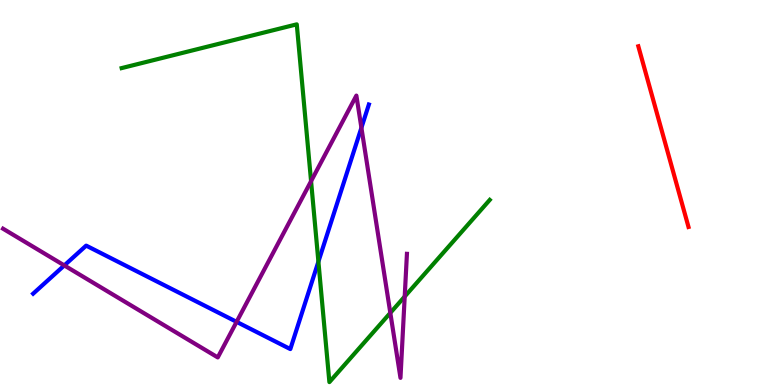[{'lines': ['blue', 'red'], 'intersections': []}, {'lines': ['green', 'red'], 'intersections': []}, {'lines': ['purple', 'red'], 'intersections': []}, {'lines': ['blue', 'green'], 'intersections': [{'x': 4.11, 'y': 3.2}]}, {'lines': ['blue', 'purple'], 'intersections': [{'x': 0.83, 'y': 3.11}, {'x': 3.05, 'y': 1.64}, {'x': 4.66, 'y': 6.68}]}, {'lines': ['green', 'purple'], 'intersections': [{'x': 4.01, 'y': 5.29}, {'x': 5.04, 'y': 1.87}, {'x': 5.22, 'y': 2.3}]}]